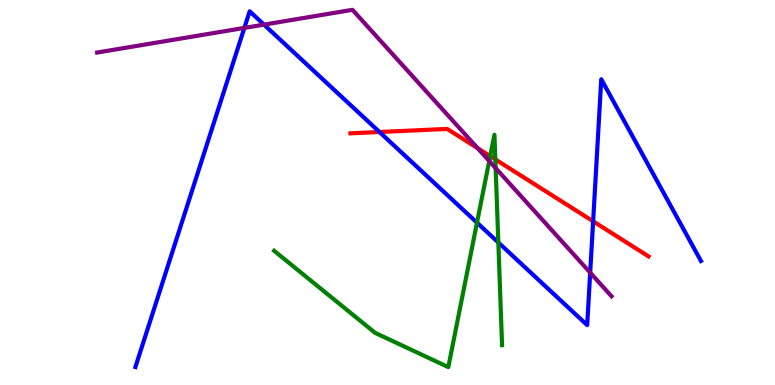[{'lines': ['blue', 'red'], 'intersections': [{'x': 4.9, 'y': 6.57}, {'x': 7.65, 'y': 4.25}]}, {'lines': ['green', 'red'], 'intersections': [{'x': 6.33, 'y': 5.94}, {'x': 6.39, 'y': 5.86}]}, {'lines': ['purple', 'red'], 'intersections': [{'x': 6.16, 'y': 6.15}]}, {'lines': ['blue', 'green'], 'intersections': [{'x': 6.15, 'y': 4.22}, {'x': 6.43, 'y': 3.7}]}, {'lines': ['blue', 'purple'], 'intersections': [{'x': 3.15, 'y': 9.27}, {'x': 3.41, 'y': 9.36}, {'x': 7.62, 'y': 2.92}]}, {'lines': ['green', 'purple'], 'intersections': [{'x': 6.31, 'y': 5.82}, {'x': 6.4, 'y': 5.63}]}]